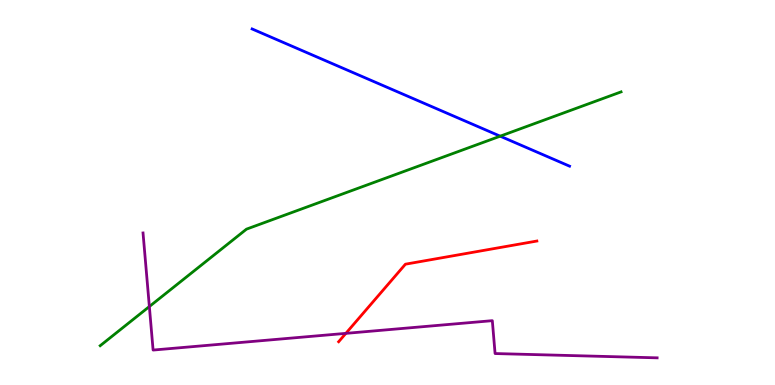[{'lines': ['blue', 'red'], 'intersections': []}, {'lines': ['green', 'red'], 'intersections': []}, {'lines': ['purple', 'red'], 'intersections': [{'x': 4.46, 'y': 1.34}]}, {'lines': ['blue', 'green'], 'intersections': [{'x': 6.45, 'y': 6.46}]}, {'lines': ['blue', 'purple'], 'intersections': []}, {'lines': ['green', 'purple'], 'intersections': [{'x': 1.93, 'y': 2.04}]}]